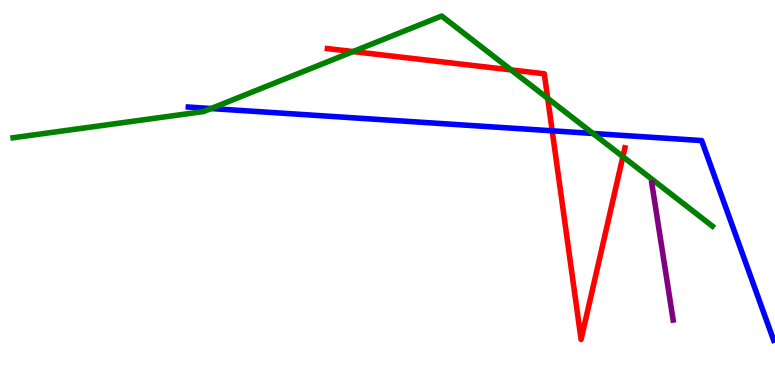[{'lines': ['blue', 'red'], 'intersections': [{'x': 7.13, 'y': 6.6}]}, {'lines': ['green', 'red'], 'intersections': [{'x': 4.56, 'y': 8.66}, {'x': 6.59, 'y': 8.18}, {'x': 7.07, 'y': 7.45}, {'x': 8.04, 'y': 5.93}]}, {'lines': ['purple', 'red'], 'intersections': []}, {'lines': ['blue', 'green'], 'intersections': [{'x': 2.72, 'y': 7.18}, {'x': 7.65, 'y': 6.53}]}, {'lines': ['blue', 'purple'], 'intersections': []}, {'lines': ['green', 'purple'], 'intersections': []}]